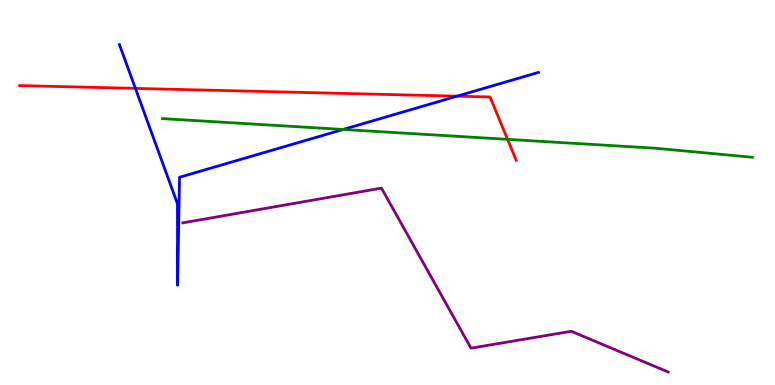[{'lines': ['blue', 'red'], 'intersections': [{'x': 1.75, 'y': 7.7}, {'x': 5.9, 'y': 7.5}]}, {'lines': ['green', 'red'], 'intersections': [{'x': 6.55, 'y': 6.38}]}, {'lines': ['purple', 'red'], 'intersections': []}, {'lines': ['blue', 'green'], 'intersections': [{'x': 4.43, 'y': 6.64}]}, {'lines': ['blue', 'purple'], 'intersections': []}, {'lines': ['green', 'purple'], 'intersections': []}]